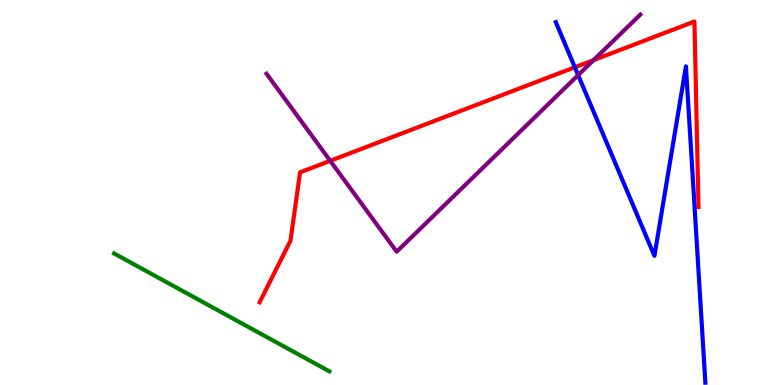[{'lines': ['blue', 'red'], 'intersections': [{'x': 7.42, 'y': 8.25}]}, {'lines': ['green', 'red'], 'intersections': []}, {'lines': ['purple', 'red'], 'intersections': [{'x': 4.26, 'y': 5.82}, {'x': 7.66, 'y': 8.44}]}, {'lines': ['blue', 'green'], 'intersections': []}, {'lines': ['blue', 'purple'], 'intersections': [{'x': 7.46, 'y': 8.05}]}, {'lines': ['green', 'purple'], 'intersections': []}]